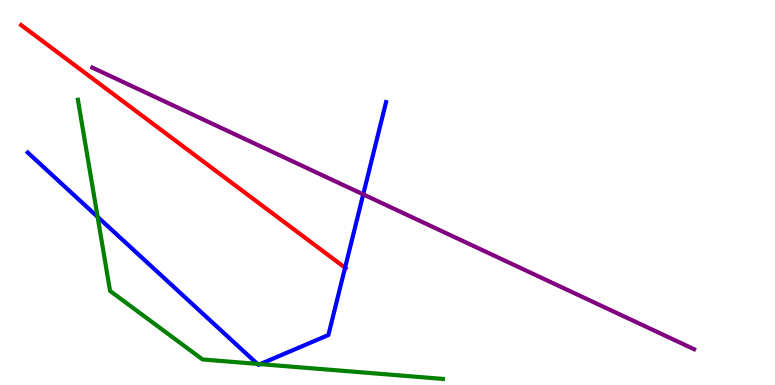[{'lines': ['blue', 'red'], 'intersections': [{'x': 4.45, 'y': 3.05}]}, {'lines': ['green', 'red'], 'intersections': []}, {'lines': ['purple', 'red'], 'intersections': []}, {'lines': ['blue', 'green'], 'intersections': [{'x': 1.26, 'y': 4.37}, {'x': 3.32, 'y': 0.548}, {'x': 3.36, 'y': 0.542}]}, {'lines': ['blue', 'purple'], 'intersections': [{'x': 4.69, 'y': 4.95}]}, {'lines': ['green', 'purple'], 'intersections': []}]